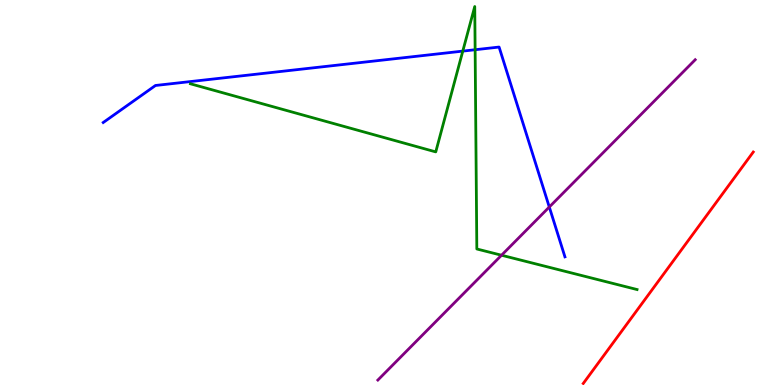[{'lines': ['blue', 'red'], 'intersections': []}, {'lines': ['green', 'red'], 'intersections': []}, {'lines': ['purple', 'red'], 'intersections': []}, {'lines': ['blue', 'green'], 'intersections': [{'x': 5.97, 'y': 8.67}, {'x': 6.13, 'y': 8.71}]}, {'lines': ['blue', 'purple'], 'intersections': [{'x': 7.09, 'y': 4.62}]}, {'lines': ['green', 'purple'], 'intersections': [{'x': 6.47, 'y': 3.37}]}]